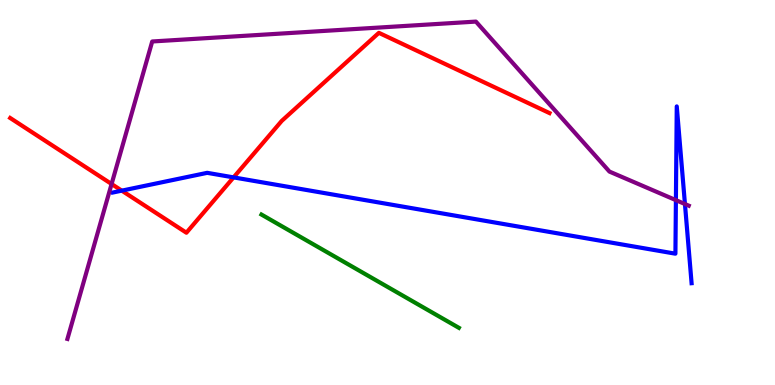[{'lines': ['blue', 'red'], 'intersections': [{'x': 1.57, 'y': 5.05}, {'x': 3.01, 'y': 5.39}]}, {'lines': ['green', 'red'], 'intersections': []}, {'lines': ['purple', 'red'], 'intersections': [{'x': 1.44, 'y': 5.22}]}, {'lines': ['blue', 'green'], 'intersections': []}, {'lines': ['blue', 'purple'], 'intersections': [{'x': 8.72, 'y': 4.8}, {'x': 8.84, 'y': 4.7}]}, {'lines': ['green', 'purple'], 'intersections': []}]